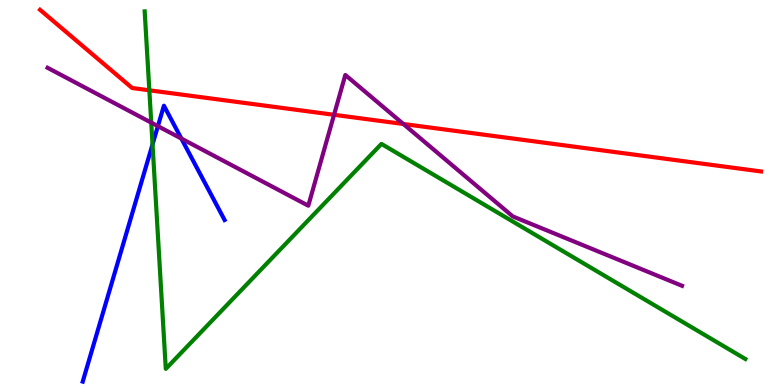[{'lines': ['blue', 'red'], 'intersections': []}, {'lines': ['green', 'red'], 'intersections': [{'x': 1.93, 'y': 7.65}]}, {'lines': ['purple', 'red'], 'intersections': [{'x': 4.31, 'y': 7.02}, {'x': 5.2, 'y': 6.78}]}, {'lines': ['blue', 'green'], 'intersections': [{'x': 1.97, 'y': 6.25}]}, {'lines': ['blue', 'purple'], 'intersections': [{'x': 2.04, 'y': 6.72}, {'x': 2.34, 'y': 6.4}]}, {'lines': ['green', 'purple'], 'intersections': [{'x': 1.95, 'y': 6.81}]}]